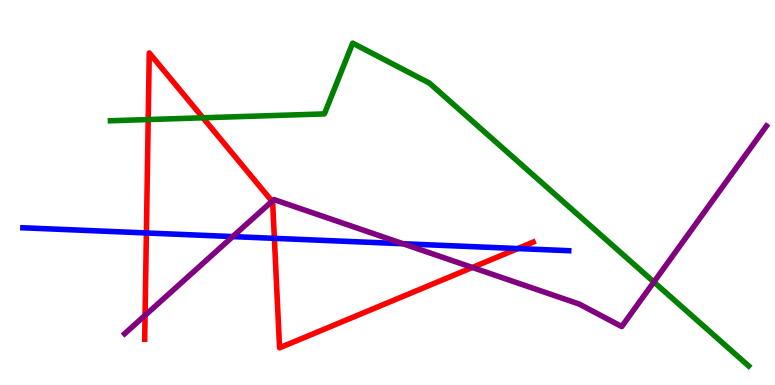[{'lines': ['blue', 'red'], 'intersections': [{'x': 1.89, 'y': 3.95}, {'x': 3.54, 'y': 3.81}, {'x': 6.68, 'y': 3.54}]}, {'lines': ['green', 'red'], 'intersections': [{'x': 1.91, 'y': 6.89}, {'x': 2.62, 'y': 6.94}]}, {'lines': ['purple', 'red'], 'intersections': [{'x': 1.87, 'y': 1.81}, {'x': 3.51, 'y': 4.77}, {'x': 6.1, 'y': 3.05}]}, {'lines': ['blue', 'green'], 'intersections': []}, {'lines': ['blue', 'purple'], 'intersections': [{'x': 3.0, 'y': 3.85}, {'x': 5.2, 'y': 3.67}]}, {'lines': ['green', 'purple'], 'intersections': [{'x': 8.44, 'y': 2.68}]}]